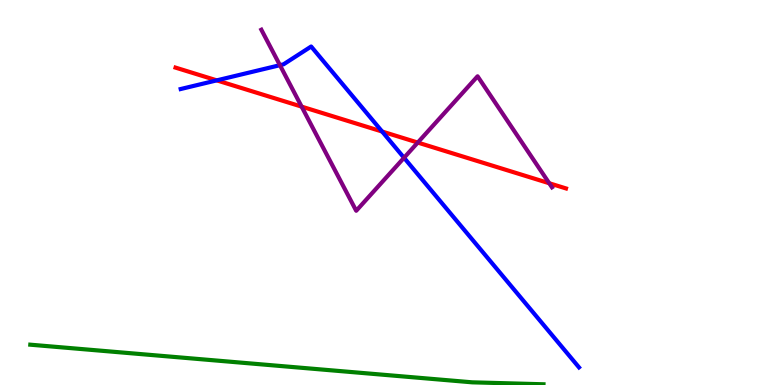[{'lines': ['blue', 'red'], 'intersections': [{'x': 2.8, 'y': 7.91}, {'x': 4.93, 'y': 6.58}]}, {'lines': ['green', 'red'], 'intersections': []}, {'lines': ['purple', 'red'], 'intersections': [{'x': 3.89, 'y': 7.23}, {'x': 5.39, 'y': 6.3}, {'x': 7.09, 'y': 5.24}]}, {'lines': ['blue', 'green'], 'intersections': []}, {'lines': ['blue', 'purple'], 'intersections': [{'x': 3.61, 'y': 8.31}, {'x': 5.21, 'y': 5.9}]}, {'lines': ['green', 'purple'], 'intersections': []}]